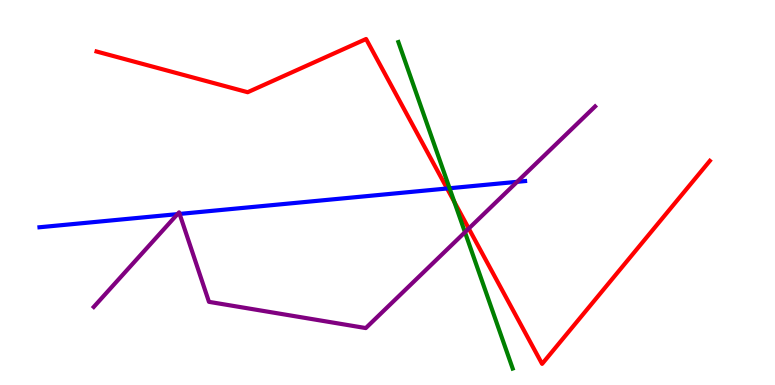[{'lines': ['blue', 'red'], 'intersections': [{'x': 5.77, 'y': 5.1}]}, {'lines': ['green', 'red'], 'intersections': [{'x': 5.86, 'y': 4.75}]}, {'lines': ['purple', 'red'], 'intersections': [{'x': 6.05, 'y': 4.06}]}, {'lines': ['blue', 'green'], 'intersections': [{'x': 5.8, 'y': 5.11}]}, {'lines': ['blue', 'purple'], 'intersections': [{'x': 2.29, 'y': 4.44}, {'x': 2.32, 'y': 4.44}, {'x': 6.67, 'y': 5.28}]}, {'lines': ['green', 'purple'], 'intersections': [{'x': 6.0, 'y': 3.97}]}]